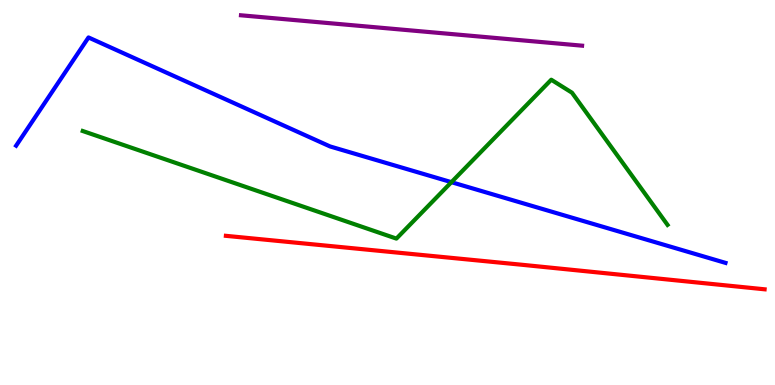[{'lines': ['blue', 'red'], 'intersections': []}, {'lines': ['green', 'red'], 'intersections': []}, {'lines': ['purple', 'red'], 'intersections': []}, {'lines': ['blue', 'green'], 'intersections': [{'x': 5.82, 'y': 5.27}]}, {'lines': ['blue', 'purple'], 'intersections': []}, {'lines': ['green', 'purple'], 'intersections': []}]